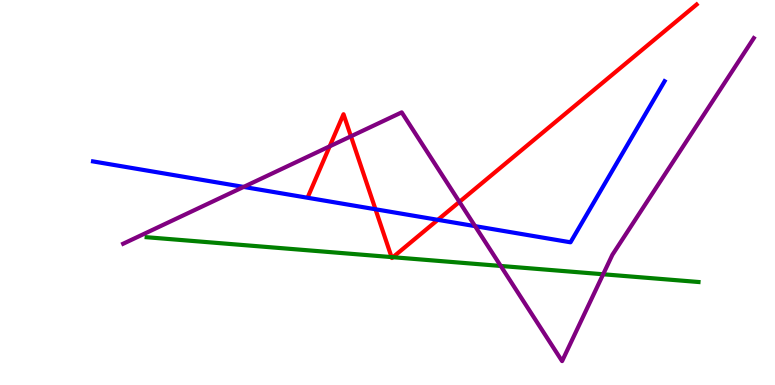[{'lines': ['blue', 'red'], 'intersections': [{'x': 4.84, 'y': 4.56}, {'x': 5.65, 'y': 4.29}]}, {'lines': ['green', 'red'], 'intersections': [{'x': 5.05, 'y': 3.32}, {'x': 5.07, 'y': 3.32}]}, {'lines': ['purple', 'red'], 'intersections': [{'x': 4.25, 'y': 6.2}, {'x': 4.53, 'y': 6.46}, {'x': 5.93, 'y': 4.76}]}, {'lines': ['blue', 'green'], 'intersections': []}, {'lines': ['blue', 'purple'], 'intersections': [{'x': 3.14, 'y': 5.14}, {'x': 6.13, 'y': 4.13}]}, {'lines': ['green', 'purple'], 'intersections': [{'x': 6.46, 'y': 3.09}, {'x': 7.78, 'y': 2.88}]}]